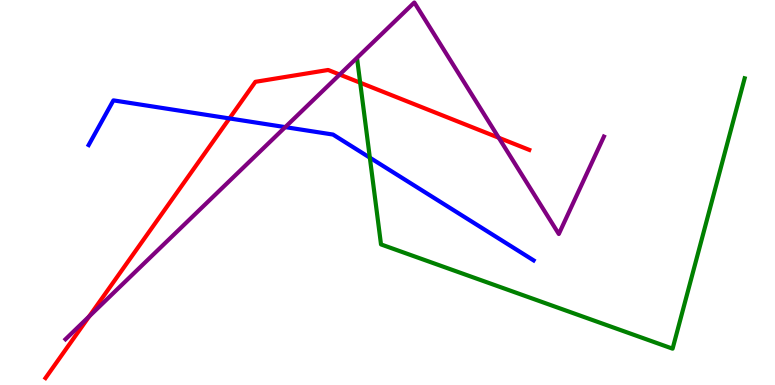[{'lines': ['blue', 'red'], 'intersections': [{'x': 2.96, 'y': 6.92}]}, {'lines': ['green', 'red'], 'intersections': [{'x': 4.65, 'y': 7.85}]}, {'lines': ['purple', 'red'], 'intersections': [{'x': 1.15, 'y': 1.78}, {'x': 4.38, 'y': 8.06}, {'x': 6.44, 'y': 6.42}]}, {'lines': ['blue', 'green'], 'intersections': [{'x': 4.77, 'y': 5.91}]}, {'lines': ['blue', 'purple'], 'intersections': [{'x': 3.68, 'y': 6.7}]}, {'lines': ['green', 'purple'], 'intersections': []}]